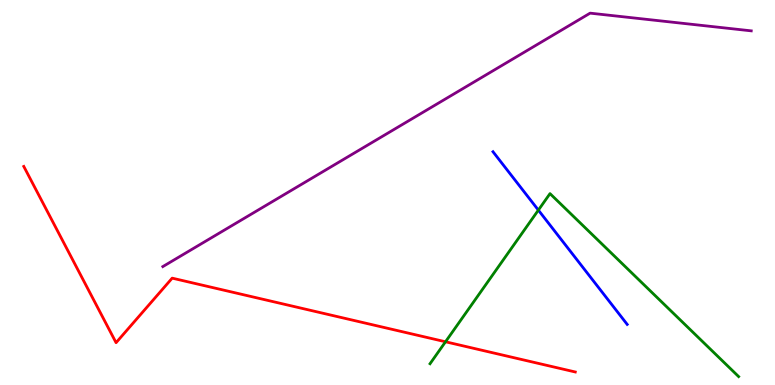[{'lines': ['blue', 'red'], 'intersections': []}, {'lines': ['green', 'red'], 'intersections': [{'x': 5.75, 'y': 1.12}]}, {'lines': ['purple', 'red'], 'intersections': []}, {'lines': ['blue', 'green'], 'intersections': [{'x': 6.95, 'y': 4.54}]}, {'lines': ['blue', 'purple'], 'intersections': []}, {'lines': ['green', 'purple'], 'intersections': []}]